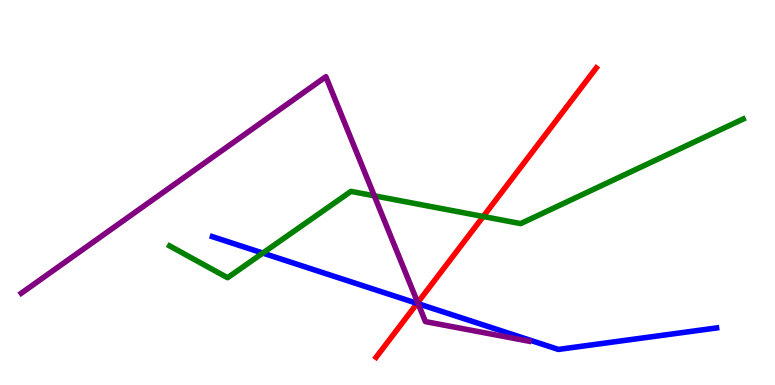[{'lines': ['blue', 'red'], 'intersections': [{'x': 5.38, 'y': 2.12}]}, {'lines': ['green', 'red'], 'intersections': [{'x': 6.24, 'y': 4.38}]}, {'lines': ['purple', 'red'], 'intersections': [{'x': 5.39, 'y': 2.14}]}, {'lines': ['blue', 'green'], 'intersections': [{'x': 3.39, 'y': 3.43}]}, {'lines': ['blue', 'purple'], 'intersections': [{'x': 5.4, 'y': 2.11}]}, {'lines': ['green', 'purple'], 'intersections': [{'x': 4.83, 'y': 4.91}]}]